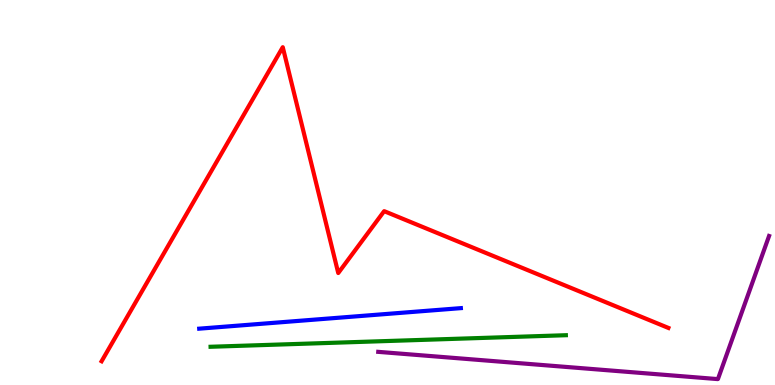[{'lines': ['blue', 'red'], 'intersections': []}, {'lines': ['green', 'red'], 'intersections': []}, {'lines': ['purple', 'red'], 'intersections': []}, {'lines': ['blue', 'green'], 'intersections': []}, {'lines': ['blue', 'purple'], 'intersections': []}, {'lines': ['green', 'purple'], 'intersections': []}]